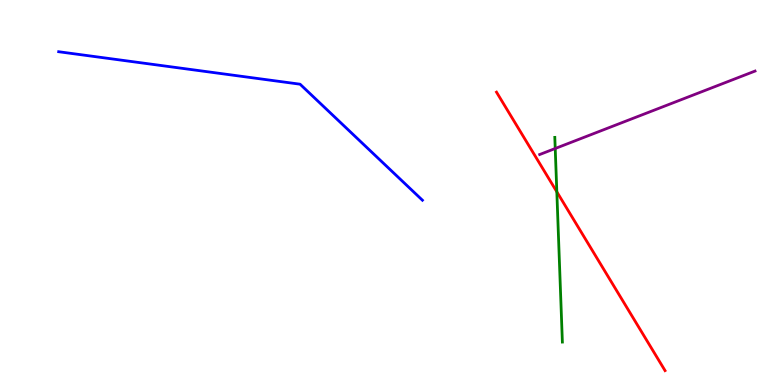[{'lines': ['blue', 'red'], 'intersections': []}, {'lines': ['green', 'red'], 'intersections': [{'x': 7.18, 'y': 5.02}]}, {'lines': ['purple', 'red'], 'intersections': []}, {'lines': ['blue', 'green'], 'intersections': []}, {'lines': ['blue', 'purple'], 'intersections': []}, {'lines': ['green', 'purple'], 'intersections': [{'x': 7.16, 'y': 6.14}]}]